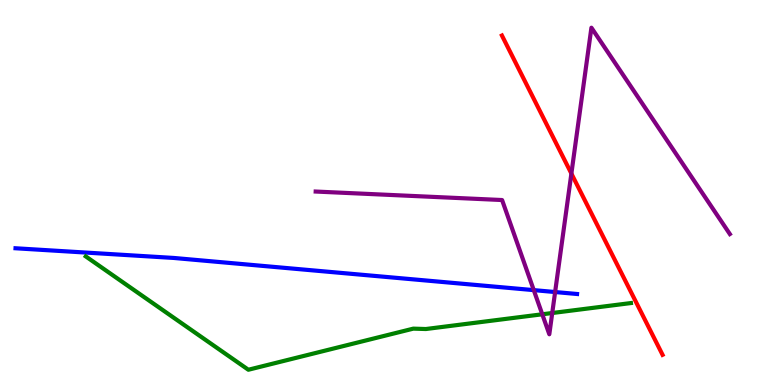[{'lines': ['blue', 'red'], 'intersections': []}, {'lines': ['green', 'red'], 'intersections': []}, {'lines': ['purple', 'red'], 'intersections': [{'x': 7.37, 'y': 5.49}]}, {'lines': ['blue', 'green'], 'intersections': []}, {'lines': ['blue', 'purple'], 'intersections': [{'x': 6.89, 'y': 2.46}, {'x': 7.16, 'y': 2.41}]}, {'lines': ['green', 'purple'], 'intersections': [{'x': 7.0, 'y': 1.84}, {'x': 7.13, 'y': 1.87}]}]